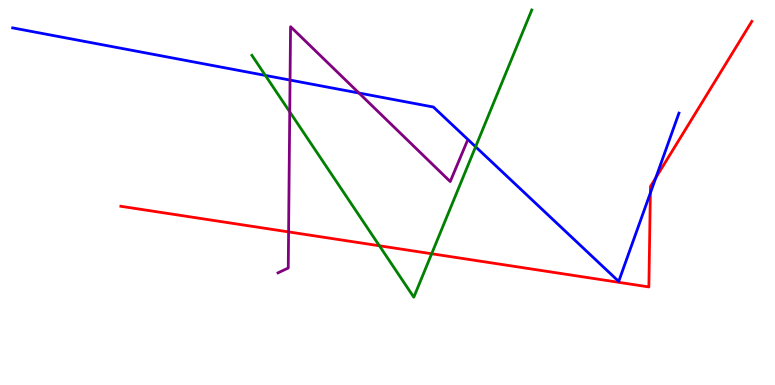[{'lines': ['blue', 'red'], 'intersections': [{'x': 8.39, 'y': 4.99}, {'x': 8.46, 'y': 5.38}]}, {'lines': ['green', 'red'], 'intersections': [{'x': 4.9, 'y': 3.62}, {'x': 5.57, 'y': 3.41}]}, {'lines': ['purple', 'red'], 'intersections': [{'x': 3.72, 'y': 3.98}]}, {'lines': ['blue', 'green'], 'intersections': [{'x': 3.42, 'y': 8.04}, {'x': 6.14, 'y': 6.19}]}, {'lines': ['blue', 'purple'], 'intersections': [{'x': 3.74, 'y': 7.92}, {'x': 4.63, 'y': 7.58}]}, {'lines': ['green', 'purple'], 'intersections': [{'x': 3.74, 'y': 7.09}]}]